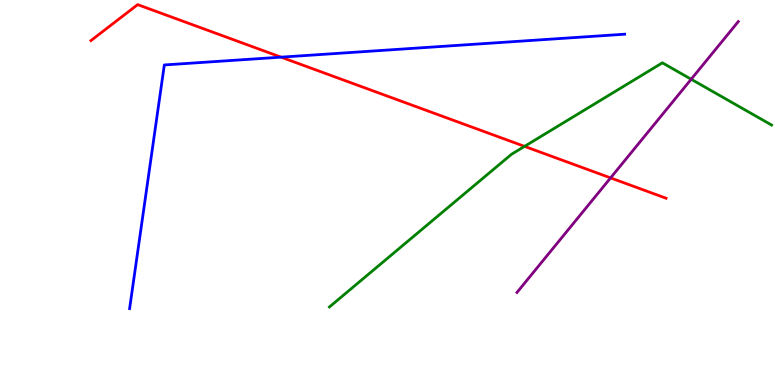[{'lines': ['blue', 'red'], 'intersections': [{'x': 3.63, 'y': 8.52}]}, {'lines': ['green', 'red'], 'intersections': [{'x': 6.77, 'y': 6.2}]}, {'lines': ['purple', 'red'], 'intersections': [{'x': 7.88, 'y': 5.38}]}, {'lines': ['blue', 'green'], 'intersections': []}, {'lines': ['blue', 'purple'], 'intersections': []}, {'lines': ['green', 'purple'], 'intersections': [{'x': 8.92, 'y': 7.94}]}]